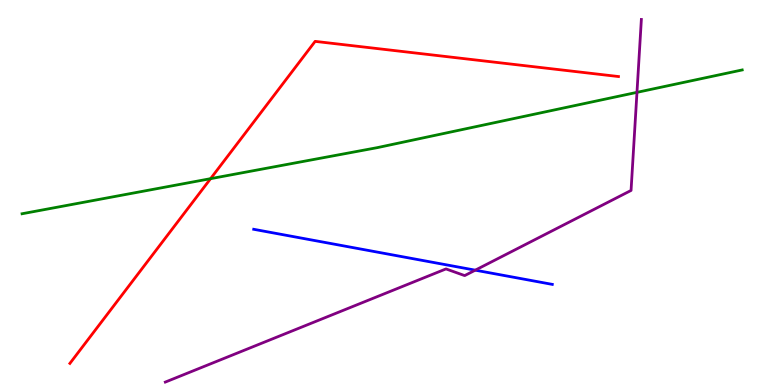[{'lines': ['blue', 'red'], 'intersections': []}, {'lines': ['green', 'red'], 'intersections': [{'x': 2.72, 'y': 5.36}]}, {'lines': ['purple', 'red'], 'intersections': []}, {'lines': ['blue', 'green'], 'intersections': []}, {'lines': ['blue', 'purple'], 'intersections': [{'x': 6.13, 'y': 2.98}]}, {'lines': ['green', 'purple'], 'intersections': [{'x': 8.22, 'y': 7.6}]}]